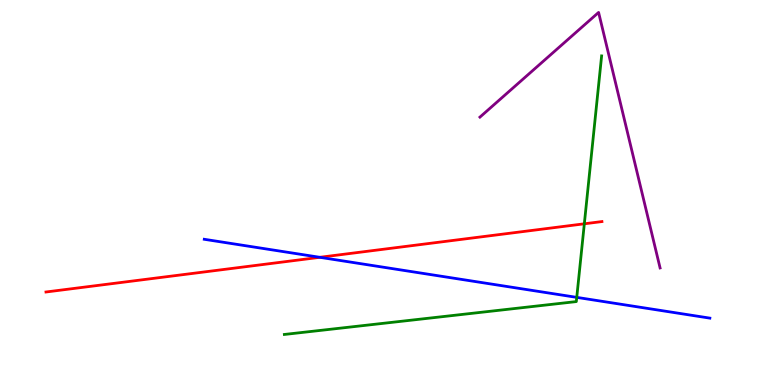[{'lines': ['blue', 'red'], 'intersections': [{'x': 4.13, 'y': 3.32}]}, {'lines': ['green', 'red'], 'intersections': [{'x': 7.54, 'y': 4.19}]}, {'lines': ['purple', 'red'], 'intersections': []}, {'lines': ['blue', 'green'], 'intersections': [{'x': 7.44, 'y': 2.28}]}, {'lines': ['blue', 'purple'], 'intersections': []}, {'lines': ['green', 'purple'], 'intersections': []}]